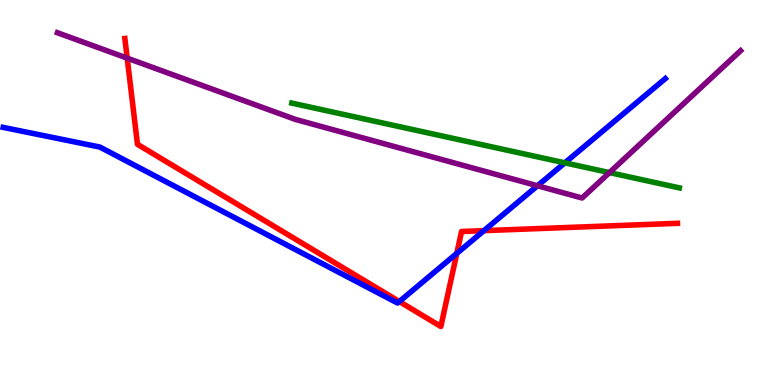[{'lines': ['blue', 'red'], 'intersections': [{'x': 5.15, 'y': 2.17}, {'x': 5.89, 'y': 3.42}, {'x': 6.24, 'y': 4.01}]}, {'lines': ['green', 'red'], 'intersections': []}, {'lines': ['purple', 'red'], 'intersections': [{'x': 1.64, 'y': 8.49}]}, {'lines': ['blue', 'green'], 'intersections': [{'x': 7.29, 'y': 5.77}]}, {'lines': ['blue', 'purple'], 'intersections': [{'x': 6.94, 'y': 5.17}]}, {'lines': ['green', 'purple'], 'intersections': [{'x': 7.86, 'y': 5.52}]}]